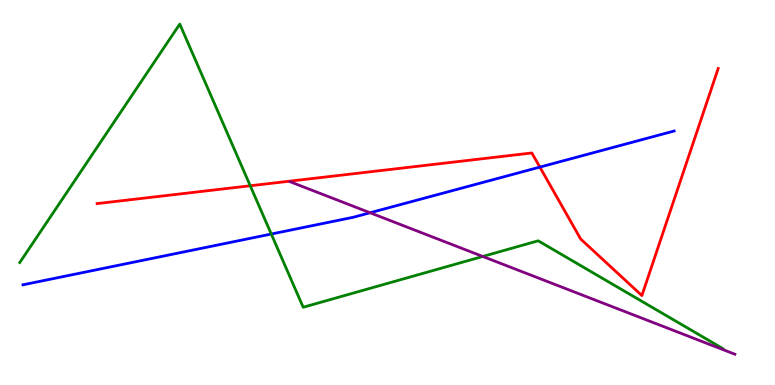[{'lines': ['blue', 'red'], 'intersections': [{'x': 6.97, 'y': 5.66}]}, {'lines': ['green', 'red'], 'intersections': [{'x': 3.23, 'y': 5.17}]}, {'lines': ['purple', 'red'], 'intersections': []}, {'lines': ['blue', 'green'], 'intersections': [{'x': 3.5, 'y': 3.92}]}, {'lines': ['blue', 'purple'], 'intersections': [{'x': 4.78, 'y': 4.47}]}, {'lines': ['green', 'purple'], 'intersections': [{'x': 6.23, 'y': 3.34}]}]